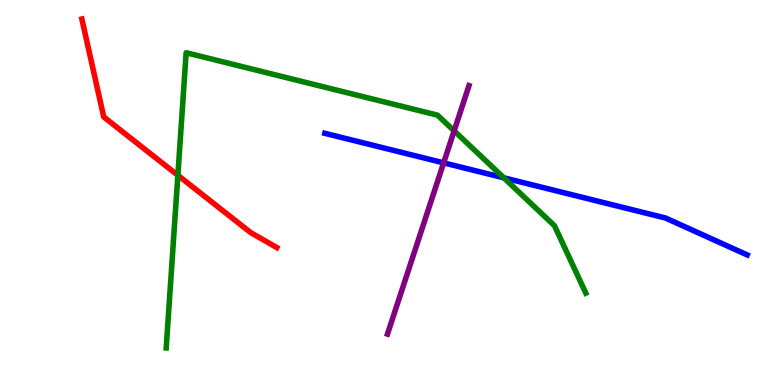[{'lines': ['blue', 'red'], 'intersections': []}, {'lines': ['green', 'red'], 'intersections': [{'x': 2.3, 'y': 5.45}]}, {'lines': ['purple', 'red'], 'intersections': []}, {'lines': ['blue', 'green'], 'intersections': [{'x': 6.5, 'y': 5.38}]}, {'lines': ['blue', 'purple'], 'intersections': [{'x': 5.72, 'y': 5.77}]}, {'lines': ['green', 'purple'], 'intersections': [{'x': 5.86, 'y': 6.6}]}]